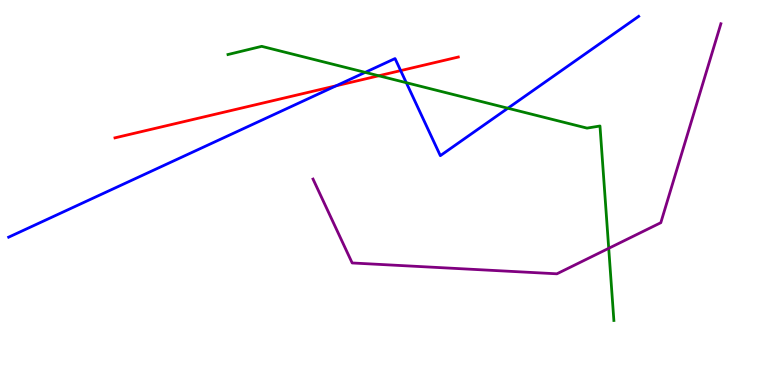[{'lines': ['blue', 'red'], 'intersections': [{'x': 4.34, 'y': 7.77}, {'x': 5.17, 'y': 8.17}]}, {'lines': ['green', 'red'], 'intersections': [{'x': 4.89, 'y': 8.03}]}, {'lines': ['purple', 'red'], 'intersections': []}, {'lines': ['blue', 'green'], 'intersections': [{'x': 4.71, 'y': 8.12}, {'x': 5.24, 'y': 7.85}, {'x': 6.55, 'y': 7.19}]}, {'lines': ['blue', 'purple'], 'intersections': []}, {'lines': ['green', 'purple'], 'intersections': [{'x': 7.85, 'y': 3.55}]}]